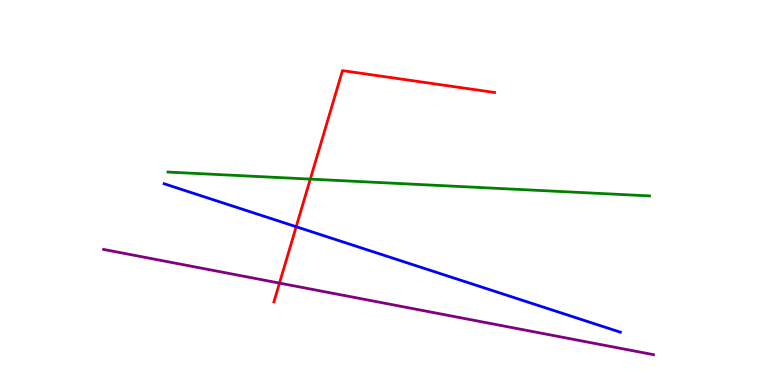[{'lines': ['blue', 'red'], 'intersections': [{'x': 3.82, 'y': 4.11}]}, {'lines': ['green', 'red'], 'intersections': [{'x': 4.0, 'y': 5.35}]}, {'lines': ['purple', 'red'], 'intersections': [{'x': 3.61, 'y': 2.65}]}, {'lines': ['blue', 'green'], 'intersections': []}, {'lines': ['blue', 'purple'], 'intersections': []}, {'lines': ['green', 'purple'], 'intersections': []}]